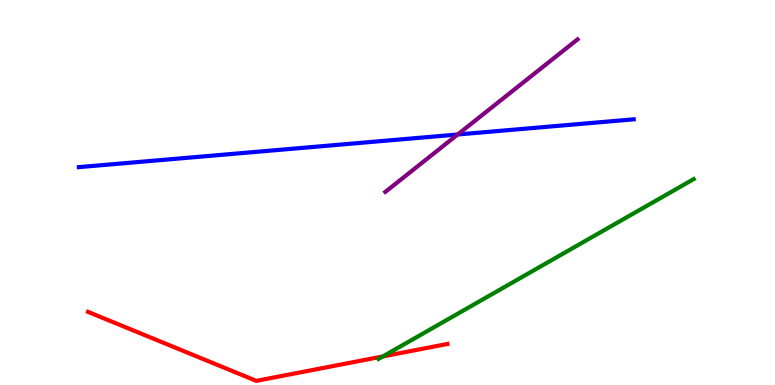[{'lines': ['blue', 'red'], 'intersections': []}, {'lines': ['green', 'red'], 'intersections': [{'x': 4.94, 'y': 0.742}]}, {'lines': ['purple', 'red'], 'intersections': []}, {'lines': ['blue', 'green'], 'intersections': []}, {'lines': ['blue', 'purple'], 'intersections': [{'x': 5.91, 'y': 6.51}]}, {'lines': ['green', 'purple'], 'intersections': []}]